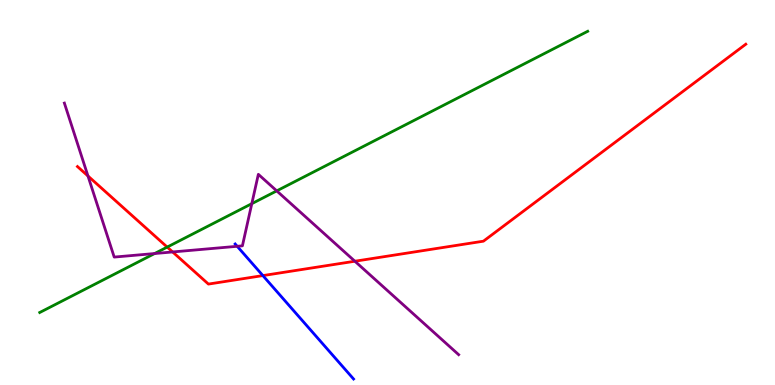[{'lines': ['blue', 'red'], 'intersections': [{'x': 3.39, 'y': 2.84}]}, {'lines': ['green', 'red'], 'intersections': [{'x': 2.16, 'y': 3.58}]}, {'lines': ['purple', 'red'], 'intersections': [{'x': 1.14, 'y': 5.43}, {'x': 2.23, 'y': 3.46}, {'x': 4.58, 'y': 3.21}]}, {'lines': ['blue', 'green'], 'intersections': []}, {'lines': ['blue', 'purple'], 'intersections': [{'x': 3.06, 'y': 3.6}]}, {'lines': ['green', 'purple'], 'intersections': [{'x': 2.0, 'y': 3.41}, {'x': 3.25, 'y': 4.71}, {'x': 3.57, 'y': 5.04}]}]